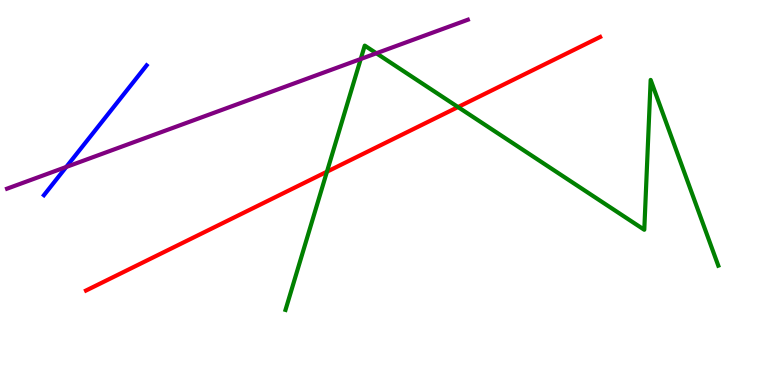[{'lines': ['blue', 'red'], 'intersections': []}, {'lines': ['green', 'red'], 'intersections': [{'x': 4.22, 'y': 5.54}, {'x': 5.91, 'y': 7.22}]}, {'lines': ['purple', 'red'], 'intersections': []}, {'lines': ['blue', 'green'], 'intersections': []}, {'lines': ['blue', 'purple'], 'intersections': [{'x': 0.855, 'y': 5.66}]}, {'lines': ['green', 'purple'], 'intersections': [{'x': 4.65, 'y': 8.47}, {'x': 4.86, 'y': 8.62}]}]